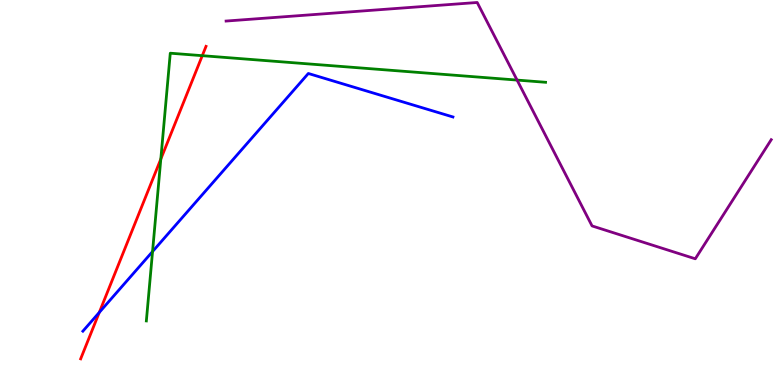[{'lines': ['blue', 'red'], 'intersections': [{'x': 1.28, 'y': 1.89}]}, {'lines': ['green', 'red'], 'intersections': [{'x': 2.08, 'y': 5.87}, {'x': 2.61, 'y': 8.55}]}, {'lines': ['purple', 'red'], 'intersections': []}, {'lines': ['blue', 'green'], 'intersections': [{'x': 1.97, 'y': 3.47}]}, {'lines': ['blue', 'purple'], 'intersections': []}, {'lines': ['green', 'purple'], 'intersections': [{'x': 6.67, 'y': 7.92}]}]